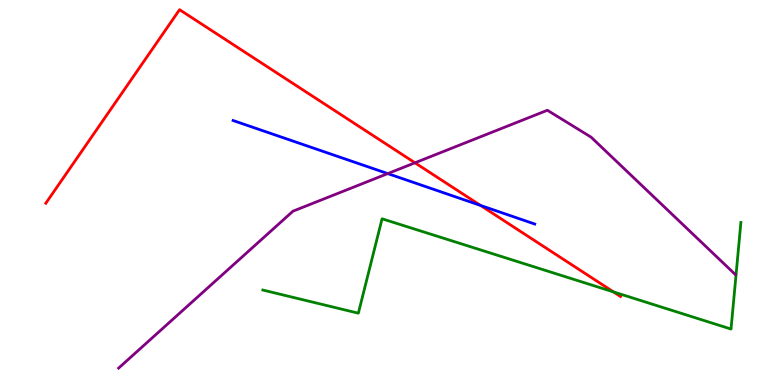[{'lines': ['blue', 'red'], 'intersections': [{'x': 6.2, 'y': 4.66}]}, {'lines': ['green', 'red'], 'intersections': [{'x': 7.92, 'y': 2.42}]}, {'lines': ['purple', 'red'], 'intersections': [{'x': 5.35, 'y': 5.77}]}, {'lines': ['blue', 'green'], 'intersections': []}, {'lines': ['blue', 'purple'], 'intersections': [{'x': 5.0, 'y': 5.49}]}, {'lines': ['green', 'purple'], 'intersections': []}]